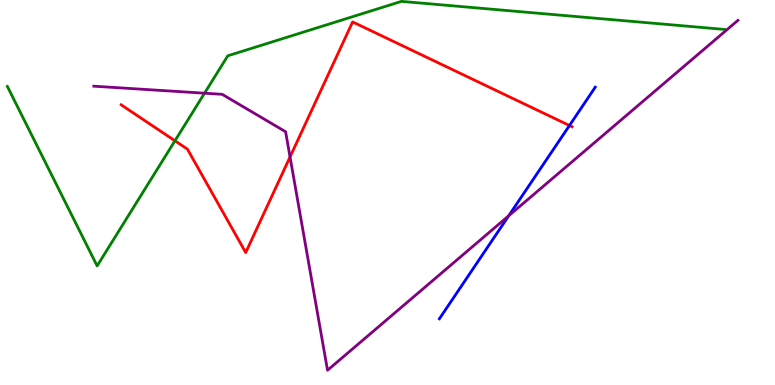[{'lines': ['blue', 'red'], 'intersections': [{'x': 7.35, 'y': 6.74}]}, {'lines': ['green', 'red'], 'intersections': [{'x': 2.26, 'y': 6.34}]}, {'lines': ['purple', 'red'], 'intersections': [{'x': 3.74, 'y': 5.92}]}, {'lines': ['blue', 'green'], 'intersections': []}, {'lines': ['blue', 'purple'], 'intersections': [{'x': 6.56, 'y': 4.4}]}, {'lines': ['green', 'purple'], 'intersections': [{'x': 2.64, 'y': 7.58}]}]